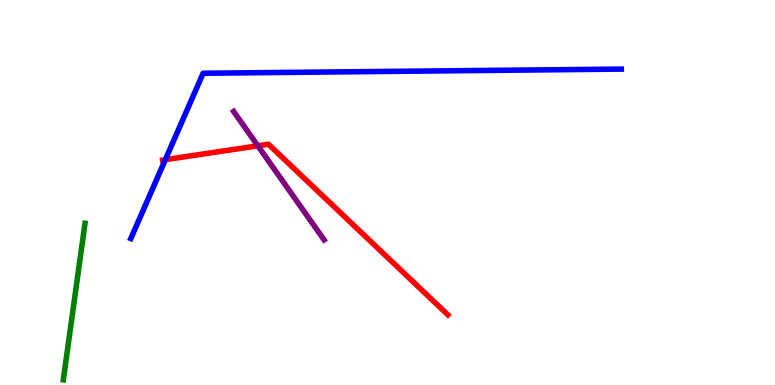[{'lines': ['blue', 'red'], 'intersections': [{'x': 2.13, 'y': 5.85}]}, {'lines': ['green', 'red'], 'intersections': []}, {'lines': ['purple', 'red'], 'intersections': [{'x': 3.33, 'y': 6.21}]}, {'lines': ['blue', 'green'], 'intersections': []}, {'lines': ['blue', 'purple'], 'intersections': []}, {'lines': ['green', 'purple'], 'intersections': []}]